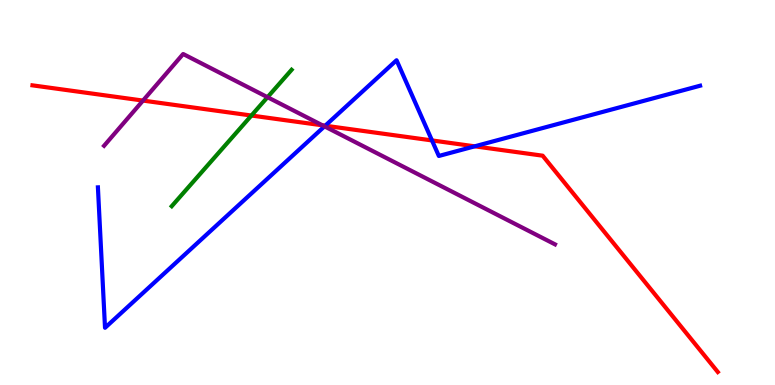[{'lines': ['blue', 'red'], 'intersections': [{'x': 4.2, 'y': 6.73}, {'x': 5.57, 'y': 6.35}, {'x': 6.13, 'y': 6.2}]}, {'lines': ['green', 'red'], 'intersections': [{'x': 3.24, 'y': 7.0}]}, {'lines': ['purple', 'red'], 'intersections': [{'x': 1.85, 'y': 7.39}, {'x': 4.16, 'y': 6.74}]}, {'lines': ['blue', 'green'], 'intersections': []}, {'lines': ['blue', 'purple'], 'intersections': [{'x': 4.19, 'y': 6.72}]}, {'lines': ['green', 'purple'], 'intersections': [{'x': 3.45, 'y': 7.48}]}]